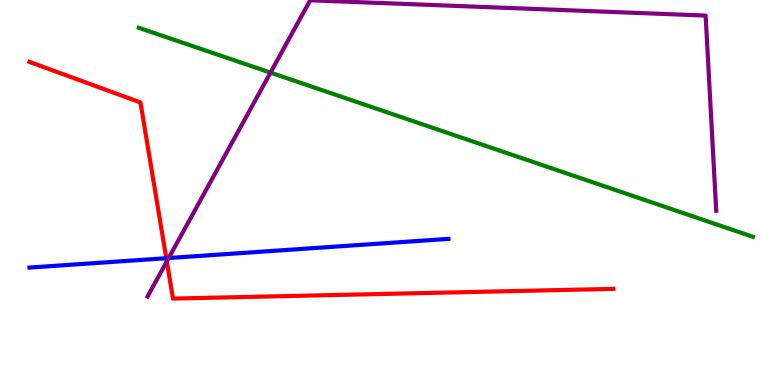[{'lines': ['blue', 'red'], 'intersections': [{'x': 2.15, 'y': 3.29}]}, {'lines': ['green', 'red'], 'intersections': []}, {'lines': ['purple', 'red'], 'intersections': [{'x': 2.15, 'y': 3.21}]}, {'lines': ['blue', 'green'], 'intersections': []}, {'lines': ['blue', 'purple'], 'intersections': [{'x': 2.18, 'y': 3.3}]}, {'lines': ['green', 'purple'], 'intersections': [{'x': 3.49, 'y': 8.11}]}]